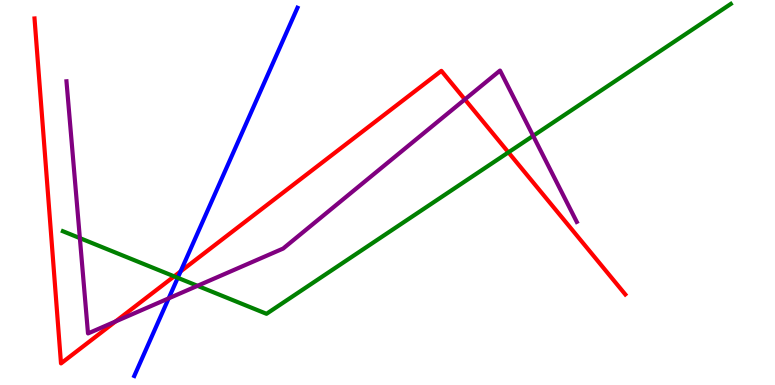[{'lines': ['blue', 'red'], 'intersections': [{'x': 2.33, 'y': 2.95}]}, {'lines': ['green', 'red'], 'intersections': [{'x': 2.25, 'y': 2.82}, {'x': 6.56, 'y': 6.04}]}, {'lines': ['purple', 'red'], 'intersections': [{'x': 1.49, 'y': 1.65}, {'x': 6.0, 'y': 7.42}]}, {'lines': ['blue', 'green'], 'intersections': [{'x': 2.29, 'y': 2.78}]}, {'lines': ['blue', 'purple'], 'intersections': [{'x': 2.18, 'y': 2.25}]}, {'lines': ['green', 'purple'], 'intersections': [{'x': 1.03, 'y': 3.82}, {'x': 2.55, 'y': 2.58}, {'x': 6.88, 'y': 6.47}]}]